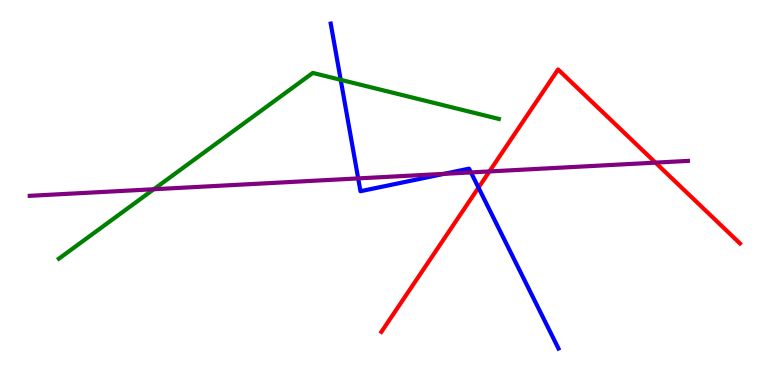[{'lines': ['blue', 'red'], 'intersections': [{'x': 6.17, 'y': 5.13}]}, {'lines': ['green', 'red'], 'intersections': []}, {'lines': ['purple', 'red'], 'intersections': [{'x': 6.32, 'y': 5.55}, {'x': 8.46, 'y': 5.78}]}, {'lines': ['blue', 'green'], 'intersections': [{'x': 4.4, 'y': 7.93}]}, {'lines': ['blue', 'purple'], 'intersections': [{'x': 4.62, 'y': 5.37}, {'x': 5.73, 'y': 5.48}, {'x': 6.08, 'y': 5.52}]}, {'lines': ['green', 'purple'], 'intersections': [{'x': 1.98, 'y': 5.08}]}]